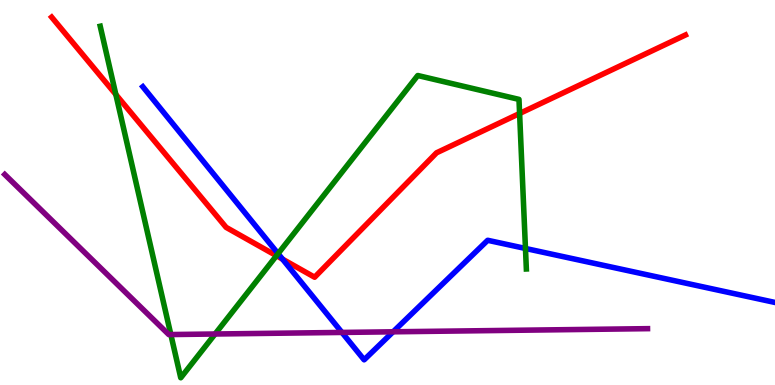[{'lines': ['blue', 'red'], 'intersections': [{'x': 3.65, 'y': 3.27}]}, {'lines': ['green', 'red'], 'intersections': [{'x': 1.49, 'y': 7.55}, {'x': 3.57, 'y': 3.36}, {'x': 6.7, 'y': 7.05}]}, {'lines': ['purple', 'red'], 'intersections': []}, {'lines': ['blue', 'green'], 'intersections': [{'x': 3.59, 'y': 3.41}, {'x': 6.78, 'y': 3.55}]}, {'lines': ['blue', 'purple'], 'intersections': [{'x': 4.41, 'y': 1.37}, {'x': 5.07, 'y': 1.38}]}, {'lines': ['green', 'purple'], 'intersections': [{'x': 2.2, 'y': 1.31}, {'x': 2.78, 'y': 1.32}]}]